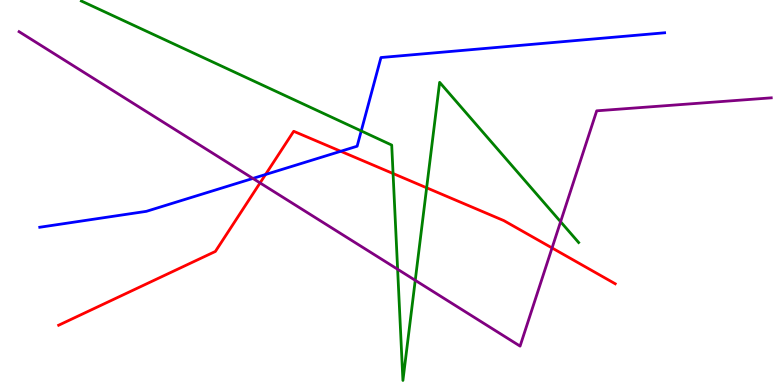[{'lines': ['blue', 'red'], 'intersections': [{'x': 3.43, 'y': 5.47}, {'x': 4.4, 'y': 6.07}]}, {'lines': ['green', 'red'], 'intersections': [{'x': 5.07, 'y': 5.49}, {'x': 5.51, 'y': 5.12}]}, {'lines': ['purple', 'red'], 'intersections': [{'x': 3.36, 'y': 5.25}, {'x': 7.12, 'y': 3.56}]}, {'lines': ['blue', 'green'], 'intersections': [{'x': 4.66, 'y': 6.6}]}, {'lines': ['blue', 'purple'], 'intersections': [{'x': 3.26, 'y': 5.37}]}, {'lines': ['green', 'purple'], 'intersections': [{'x': 5.13, 'y': 3.01}, {'x': 5.36, 'y': 2.72}, {'x': 7.23, 'y': 4.24}]}]